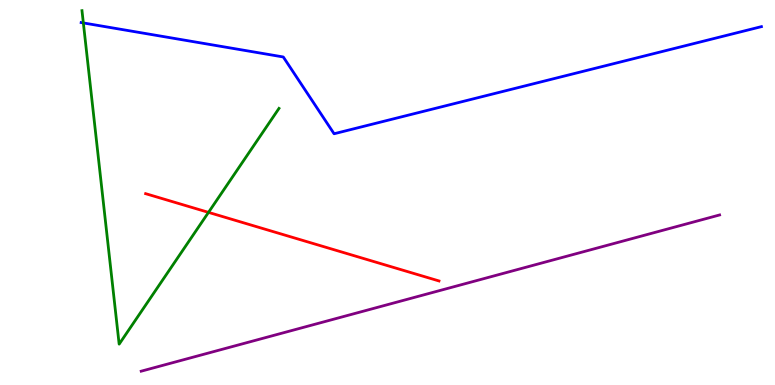[{'lines': ['blue', 'red'], 'intersections': []}, {'lines': ['green', 'red'], 'intersections': [{'x': 2.69, 'y': 4.48}]}, {'lines': ['purple', 'red'], 'intersections': []}, {'lines': ['blue', 'green'], 'intersections': [{'x': 1.08, 'y': 9.4}]}, {'lines': ['blue', 'purple'], 'intersections': []}, {'lines': ['green', 'purple'], 'intersections': []}]